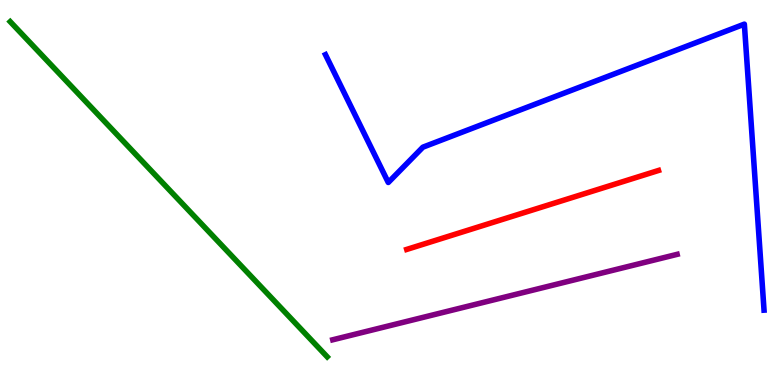[{'lines': ['blue', 'red'], 'intersections': []}, {'lines': ['green', 'red'], 'intersections': []}, {'lines': ['purple', 'red'], 'intersections': []}, {'lines': ['blue', 'green'], 'intersections': []}, {'lines': ['blue', 'purple'], 'intersections': []}, {'lines': ['green', 'purple'], 'intersections': []}]